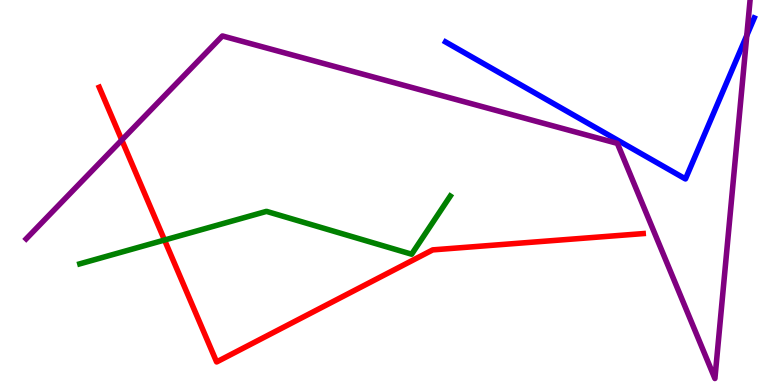[{'lines': ['blue', 'red'], 'intersections': []}, {'lines': ['green', 'red'], 'intersections': [{'x': 2.12, 'y': 3.77}]}, {'lines': ['purple', 'red'], 'intersections': [{'x': 1.57, 'y': 6.36}]}, {'lines': ['blue', 'green'], 'intersections': []}, {'lines': ['blue', 'purple'], 'intersections': [{'x': 9.64, 'y': 9.08}]}, {'lines': ['green', 'purple'], 'intersections': []}]